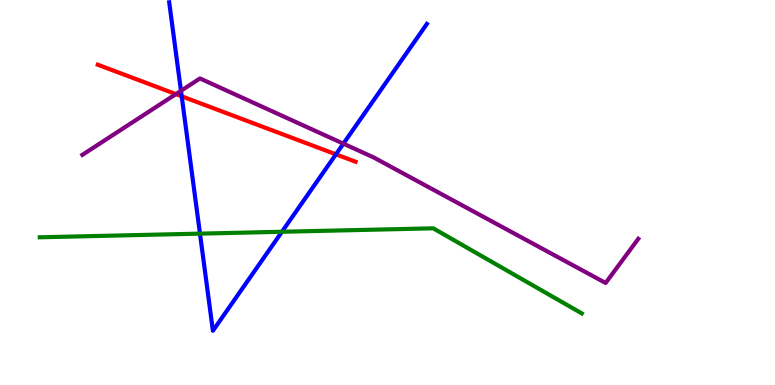[{'lines': ['blue', 'red'], 'intersections': [{'x': 2.34, 'y': 7.5}, {'x': 4.33, 'y': 5.99}]}, {'lines': ['green', 'red'], 'intersections': []}, {'lines': ['purple', 'red'], 'intersections': [{'x': 2.27, 'y': 7.56}]}, {'lines': ['blue', 'green'], 'intersections': [{'x': 2.58, 'y': 3.93}, {'x': 3.64, 'y': 3.98}]}, {'lines': ['blue', 'purple'], 'intersections': [{'x': 2.34, 'y': 7.64}, {'x': 4.43, 'y': 6.27}]}, {'lines': ['green', 'purple'], 'intersections': []}]